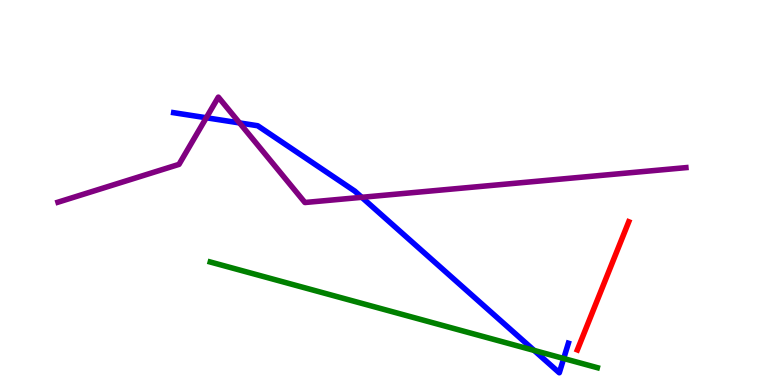[{'lines': ['blue', 'red'], 'intersections': []}, {'lines': ['green', 'red'], 'intersections': []}, {'lines': ['purple', 'red'], 'intersections': []}, {'lines': ['blue', 'green'], 'intersections': [{'x': 6.89, 'y': 0.898}, {'x': 7.27, 'y': 0.688}]}, {'lines': ['blue', 'purple'], 'intersections': [{'x': 2.66, 'y': 6.94}, {'x': 3.09, 'y': 6.81}, {'x': 4.67, 'y': 4.88}]}, {'lines': ['green', 'purple'], 'intersections': []}]